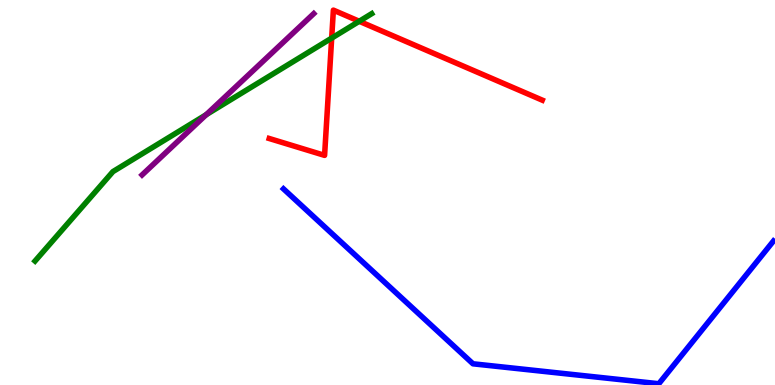[{'lines': ['blue', 'red'], 'intersections': []}, {'lines': ['green', 'red'], 'intersections': [{'x': 4.28, 'y': 9.01}, {'x': 4.64, 'y': 9.45}]}, {'lines': ['purple', 'red'], 'intersections': []}, {'lines': ['blue', 'green'], 'intersections': []}, {'lines': ['blue', 'purple'], 'intersections': []}, {'lines': ['green', 'purple'], 'intersections': [{'x': 2.66, 'y': 7.02}]}]